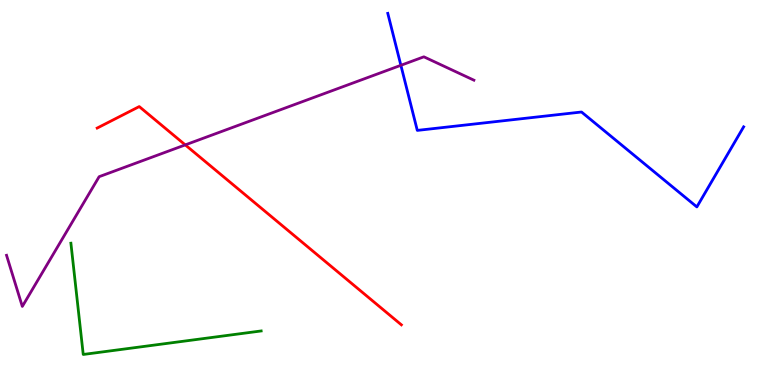[{'lines': ['blue', 'red'], 'intersections': []}, {'lines': ['green', 'red'], 'intersections': []}, {'lines': ['purple', 'red'], 'intersections': [{'x': 2.39, 'y': 6.24}]}, {'lines': ['blue', 'green'], 'intersections': []}, {'lines': ['blue', 'purple'], 'intersections': [{'x': 5.17, 'y': 8.3}]}, {'lines': ['green', 'purple'], 'intersections': []}]